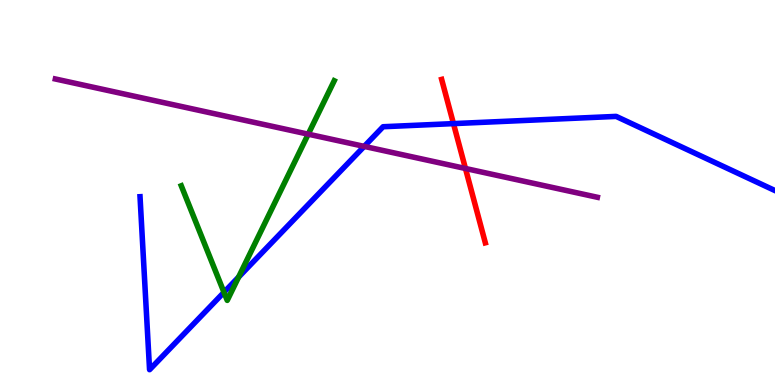[{'lines': ['blue', 'red'], 'intersections': [{'x': 5.85, 'y': 6.79}]}, {'lines': ['green', 'red'], 'intersections': []}, {'lines': ['purple', 'red'], 'intersections': [{'x': 6.01, 'y': 5.62}]}, {'lines': ['blue', 'green'], 'intersections': [{'x': 2.89, 'y': 2.41}, {'x': 3.08, 'y': 2.8}]}, {'lines': ['blue', 'purple'], 'intersections': [{'x': 4.7, 'y': 6.2}]}, {'lines': ['green', 'purple'], 'intersections': [{'x': 3.98, 'y': 6.52}]}]